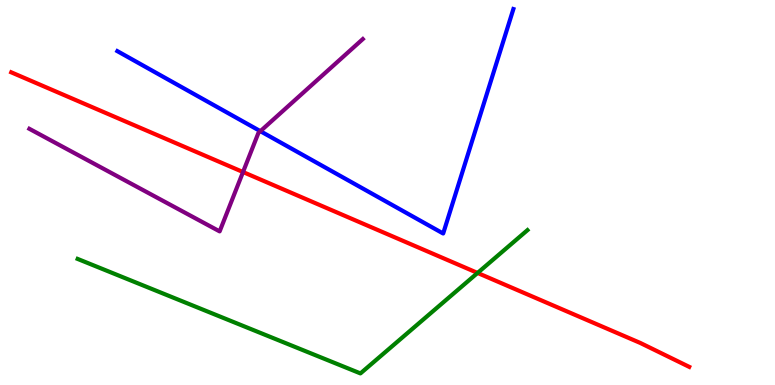[{'lines': ['blue', 'red'], 'intersections': []}, {'lines': ['green', 'red'], 'intersections': [{'x': 6.16, 'y': 2.91}]}, {'lines': ['purple', 'red'], 'intersections': [{'x': 3.14, 'y': 5.53}]}, {'lines': ['blue', 'green'], 'intersections': []}, {'lines': ['blue', 'purple'], 'intersections': [{'x': 3.36, 'y': 6.59}]}, {'lines': ['green', 'purple'], 'intersections': []}]